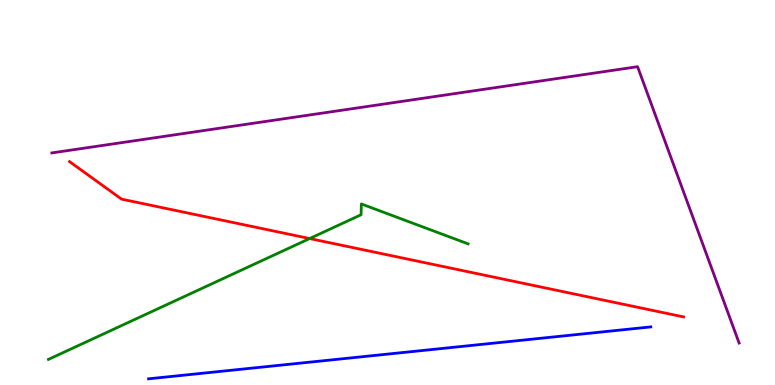[{'lines': ['blue', 'red'], 'intersections': []}, {'lines': ['green', 'red'], 'intersections': [{'x': 4.0, 'y': 3.8}]}, {'lines': ['purple', 'red'], 'intersections': []}, {'lines': ['blue', 'green'], 'intersections': []}, {'lines': ['blue', 'purple'], 'intersections': []}, {'lines': ['green', 'purple'], 'intersections': []}]